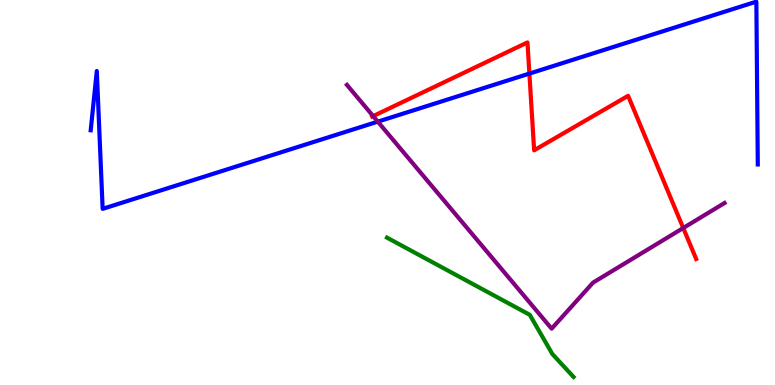[{'lines': ['blue', 'red'], 'intersections': [{'x': 6.83, 'y': 8.09}]}, {'lines': ['green', 'red'], 'intersections': []}, {'lines': ['purple', 'red'], 'intersections': [{'x': 4.81, 'y': 6.98}, {'x': 8.82, 'y': 4.08}]}, {'lines': ['blue', 'green'], 'intersections': []}, {'lines': ['blue', 'purple'], 'intersections': [{'x': 4.87, 'y': 6.84}]}, {'lines': ['green', 'purple'], 'intersections': []}]